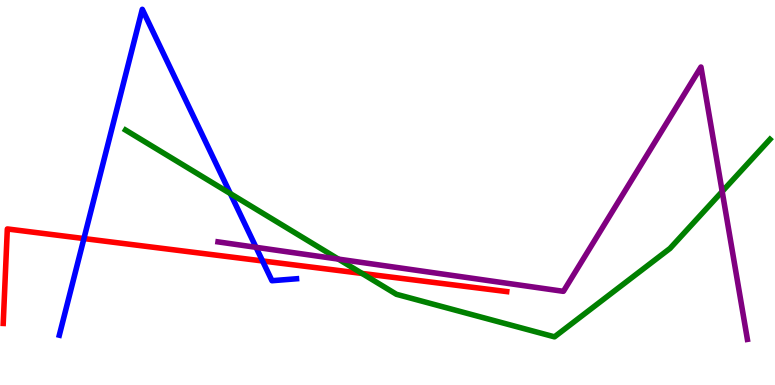[{'lines': ['blue', 'red'], 'intersections': [{'x': 1.08, 'y': 3.8}, {'x': 3.39, 'y': 3.22}]}, {'lines': ['green', 'red'], 'intersections': [{'x': 4.67, 'y': 2.9}]}, {'lines': ['purple', 'red'], 'intersections': []}, {'lines': ['blue', 'green'], 'intersections': [{'x': 2.97, 'y': 4.97}]}, {'lines': ['blue', 'purple'], 'intersections': [{'x': 3.3, 'y': 3.58}]}, {'lines': ['green', 'purple'], 'intersections': [{'x': 4.37, 'y': 3.27}, {'x': 9.32, 'y': 5.03}]}]